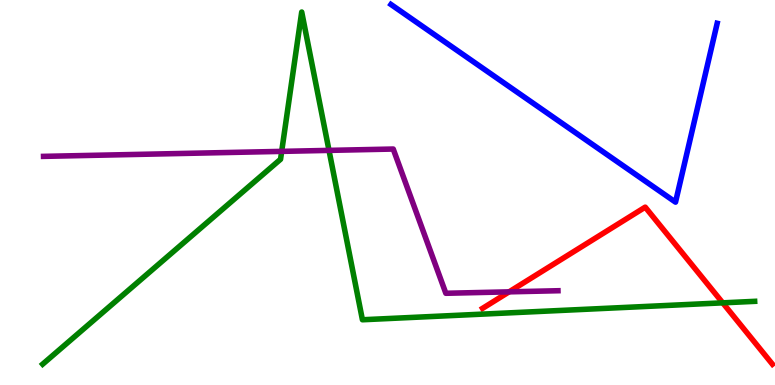[{'lines': ['blue', 'red'], 'intersections': []}, {'lines': ['green', 'red'], 'intersections': [{'x': 9.33, 'y': 2.13}]}, {'lines': ['purple', 'red'], 'intersections': [{'x': 6.57, 'y': 2.42}]}, {'lines': ['blue', 'green'], 'intersections': []}, {'lines': ['blue', 'purple'], 'intersections': []}, {'lines': ['green', 'purple'], 'intersections': [{'x': 3.63, 'y': 6.07}, {'x': 4.25, 'y': 6.09}]}]